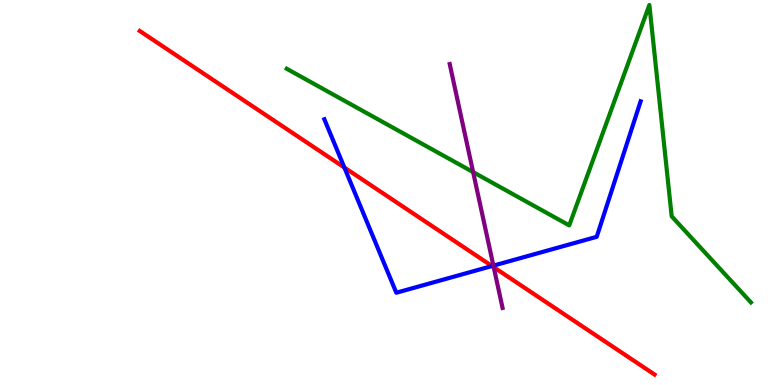[{'lines': ['blue', 'red'], 'intersections': [{'x': 4.44, 'y': 5.65}, {'x': 6.35, 'y': 3.09}]}, {'lines': ['green', 'red'], 'intersections': []}, {'lines': ['purple', 'red'], 'intersections': [{'x': 6.37, 'y': 3.06}]}, {'lines': ['blue', 'green'], 'intersections': []}, {'lines': ['blue', 'purple'], 'intersections': [{'x': 6.37, 'y': 3.1}]}, {'lines': ['green', 'purple'], 'intersections': [{'x': 6.1, 'y': 5.53}]}]